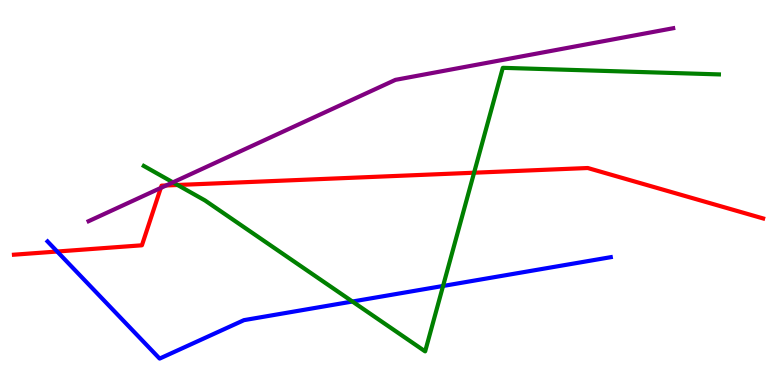[{'lines': ['blue', 'red'], 'intersections': [{'x': 0.738, 'y': 3.47}]}, {'lines': ['green', 'red'], 'intersections': [{'x': 2.29, 'y': 5.2}, {'x': 6.12, 'y': 5.51}]}, {'lines': ['purple', 'red'], 'intersections': [{'x': 2.07, 'y': 5.12}, {'x': 2.14, 'y': 5.18}]}, {'lines': ['blue', 'green'], 'intersections': [{'x': 4.55, 'y': 2.17}, {'x': 5.72, 'y': 2.57}]}, {'lines': ['blue', 'purple'], 'intersections': []}, {'lines': ['green', 'purple'], 'intersections': [{'x': 2.23, 'y': 5.26}]}]